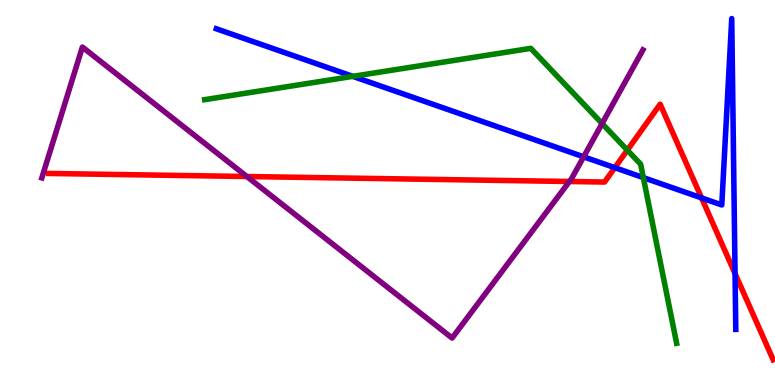[{'lines': ['blue', 'red'], 'intersections': [{'x': 7.93, 'y': 5.64}, {'x': 9.05, 'y': 4.86}, {'x': 9.48, 'y': 2.89}]}, {'lines': ['green', 'red'], 'intersections': [{'x': 8.09, 'y': 6.1}]}, {'lines': ['purple', 'red'], 'intersections': [{'x': 3.19, 'y': 5.42}, {'x': 7.35, 'y': 5.29}]}, {'lines': ['blue', 'green'], 'intersections': [{'x': 4.55, 'y': 8.02}, {'x': 8.3, 'y': 5.39}]}, {'lines': ['blue', 'purple'], 'intersections': [{'x': 7.53, 'y': 5.93}]}, {'lines': ['green', 'purple'], 'intersections': [{'x': 7.77, 'y': 6.79}]}]